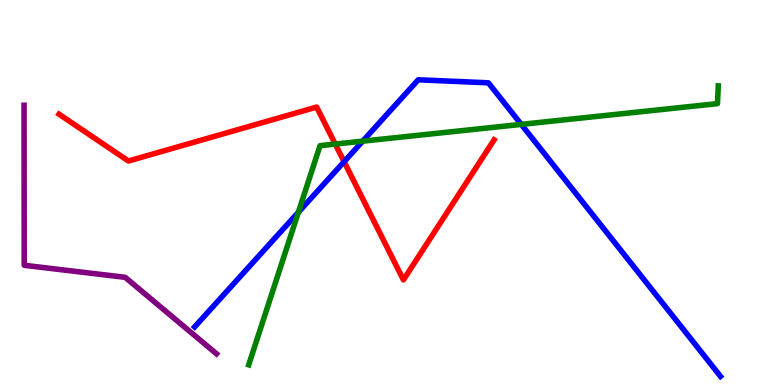[{'lines': ['blue', 'red'], 'intersections': [{'x': 4.44, 'y': 5.8}]}, {'lines': ['green', 'red'], 'intersections': [{'x': 4.33, 'y': 6.26}]}, {'lines': ['purple', 'red'], 'intersections': []}, {'lines': ['blue', 'green'], 'intersections': [{'x': 3.85, 'y': 4.49}, {'x': 4.68, 'y': 6.33}, {'x': 6.73, 'y': 6.77}]}, {'lines': ['blue', 'purple'], 'intersections': []}, {'lines': ['green', 'purple'], 'intersections': []}]